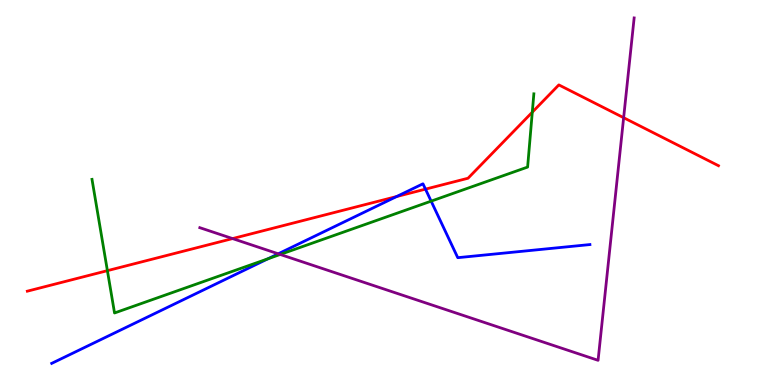[{'lines': ['blue', 'red'], 'intersections': [{'x': 5.12, 'y': 4.9}, {'x': 5.49, 'y': 5.09}]}, {'lines': ['green', 'red'], 'intersections': [{'x': 1.39, 'y': 2.97}, {'x': 6.87, 'y': 7.09}]}, {'lines': ['purple', 'red'], 'intersections': [{'x': 3.0, 'y': 3.8}, {'x': 8.05, 'y': 6.94}]}, {'lines': ['blue', 'green'], 'intersections': [{'x': 3.46, 'y': 3.28}, {'x': 5.56, 'y': 4.78}]}, {'lines': ['blue', 'purple'], 'intersections': [{'x': 3.59, 'y': 3.41}]}, {'lines': ['green', 'purple'], 'intersections': [{'x': 3.62, 'y': 3.39}]}]